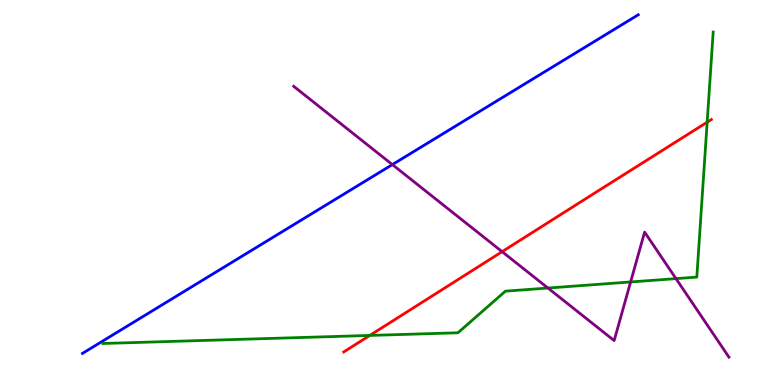[{'lines': ['blue', 'red'], 'intersections': []}, {'lines': ['green', 'red'], 'intersections': [{'x': 4.77, 'y': 1.29}, {'x': 9.12, 'y': 6.83}]}, {'lines': ['purple', 'red'], 'intersections': [{'x': 6.48, 'y': 3.46}]}, {'lines': ['blue', 'green'], 'intersections': []}, {'lines': ['blue', 'purple'], 'intersections': [{'x': 5.06, 'y': 5.72}]}, {'lines': ['green', 'purple'], 'intersections': [{'x': 7.07, 'y': 2.52}, {'x': 8.14, 'y': 2.68}, {'x': 8.72, 'y': 2.76}]}]